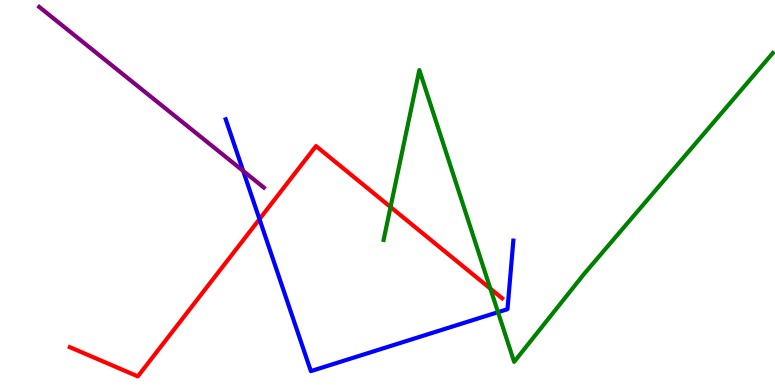[{'lines': ['blue', 'red'], 'intersections': [{'x': 3.35, 'y': 4.31}]}, {'lines': ['green', 'red'], 'intersections': [{'x': 5.04, 'y': 4.62}, {'x': 6.33, 'y': 2.5}]}, {'lines': ['purple', 'red'], 'intersections': []}, {'lines': ['blue', 'green'], 'intersections': [{'x': 6.43, 'y': 1.89}]}, {'lines': ['blue', 'purple'], 'intersections': [{'x': 3.14, 'y': 5.56}]}, {'lines': ['green', 'purple'], 'intersections': []}]